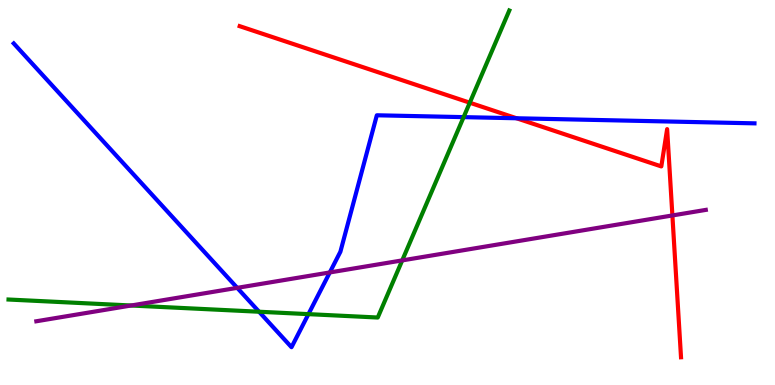[{'lines': ['blue', 'red'], 'intersections': [{'x': 6.67, 'y': 6.93}]}, {'lines': ['green', 'red'], 'intersections': [{'x': 6.06, 'y': 7.33}]}, {'lines': ['purple', 'red'], 'intersections': [{'x': 8.68, 'y': 4.4}]}, {'lines': ['blue', 'green'], 'intersections': [{'x': 3.34, 'y': 1.9}, {'x': 3.98, 'y': 1.84}, {'x': 5.98, 'y': 6.96}]}, {'lines': ['blue', 'purple'], 'intersections': [{'x': 3.06, 'y': 2.52}, {'x': 4.26, 'y': 2.92}]}, {'lines': ['green', 'purple'], 'intersections': [{'x': 1.69, 'y': 2.06}, {'x': 5.19, 'y': 3.24}]}]